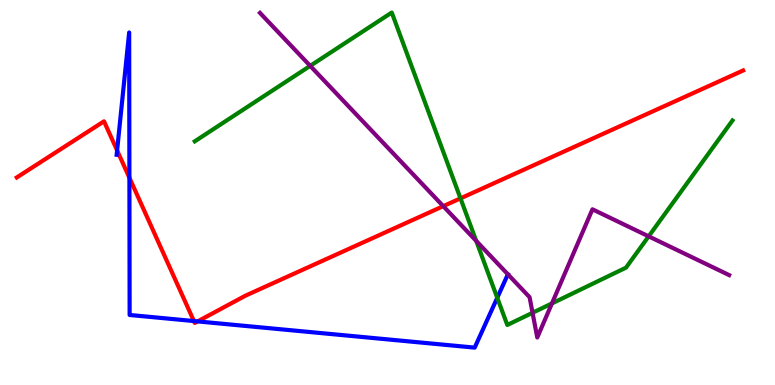[{'lines': ['blue', 'red'], 'intersections': [{'x': 1.51, 'y': 6.09}, {'x': 1.67, 'y': 5.38}, {'x': 2.5, 'y': 1.66}, {'x': 2.55, 'y': 1.65}]}, {'lines': ['green', 'red'], 'intersections': [{'x': 5.94, 'y': 4.85}]}, {'lines': ['purple', 'red'], 'intersections': [{'x': 5.72, 'y': 4.65}]}, {'lines': ['blue', 'green'], 'intersections': [{'x': 6.42, 'y': 2.27}]}, {'lines': ['blue', 'purple'], 'intersections': []}, {'lines': ['green', 'purple'], 'intersections': [{'x': 4.0, 'y': 8.29}, {'x': 6.14, 'y': 3.74}, {'x': 6.87, 'y': 1.88}, {'x': 7.12, 'y': 2.12}, {'x': 8.37, 'y': 3.86}]}]